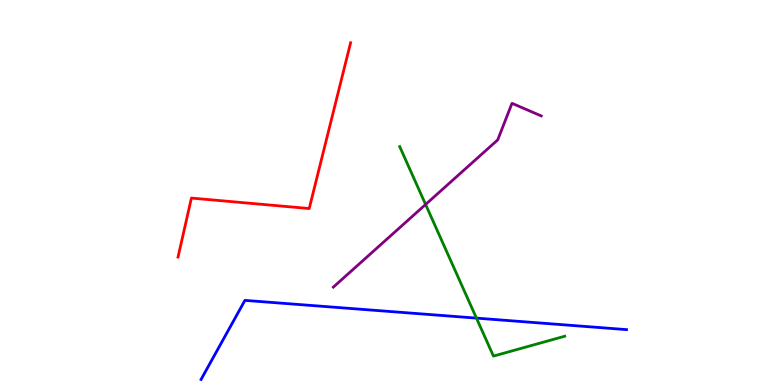[{'lines': ['blue', 'red'], 'intersections': []}, {'lines': ['green', 'red'], 'intersections': []}, {'lines': ['purple', 'red'], 'intersections': []}, {'lines': ['blue', 'green'], 'intersections': [{'x': 6.15, 'y': 1.74}]}, {'lines': ['blue', 'purple'], 'intersections': []}, {'lines': ['green', 'purple'], 'intersections': [{'x': 5.49, 'y': 4.69}]}]